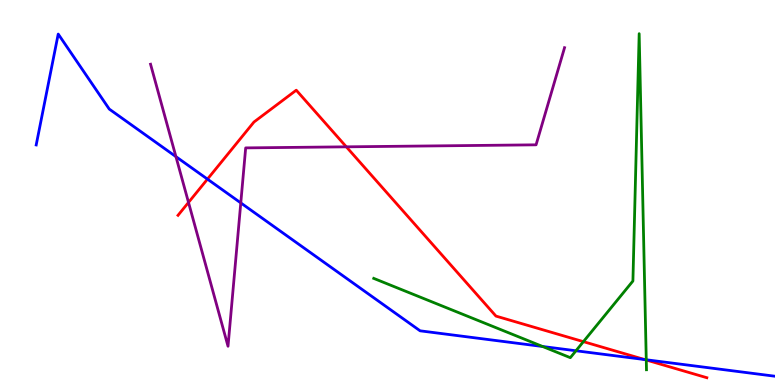[{'lines': ['blue', 'red'], 'intersections': [{'x': 2.68, 'y': 5.35}, {'x': 8.32, 'y': 0.661}]}, {'lines': ['green', 'red'], 'intersections': [{'x': 7.53, 'y': 1.13}, {'x': 8.34, 'y': 0.649}]}, {'lines': ['purple', 'red'], 'intersections': [{'x': 2.43, 'y': 4.74}, {'x': 4.47, 'y': 6.19}]}, {'lines': ['blue', 'green'], 'intersections': [{'x': 7.0, 'y': 1.0}, {'x': 7.43, 'y': 0.889}, {'x': 8.34, 'y': 0.656}]}, {'lines': ['blue', 'purple'], 'intersections': [{'x': 2.27, 'y': 5.93}, {'x': 3.11, 'y': 4.73}]}, {'lines': ['green', 'purple'], 'intersections': []}]